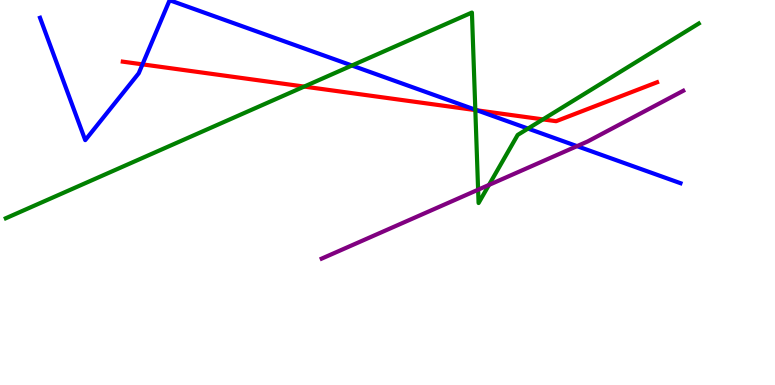[{'lines': ['blue', 'red'], 'intersections': [{'x': 1.84, 'y': 8.33}, {'x': 6.16, 'y': 7.13}]}, {'lines': ['green', 'red'], 'intersections': [{'x': 3.92, 'y': 7.75}, {'x': 6.13, 'y': 7.14}, {'x': 7.01, 'y': 6.9}]}, {'lines': ['purple', 'red'], 'intersections': []}, {'lines': ['blue', 'green'], 'intersections': [{'x': 4.54, 'y': 8.3}, {'x': 6.13, 'y': 7.15}, {'x': 6.81, 'y': 6.66}]}, {'lines': ['blue', 'purple'], 'intersections': [{'x': 7.45, 'y': 6.2}]}, {'lines': ['green', 'purple'], 'intersections': [{'x': 6.17, 'y': 5.07}, {'x': 6.31, 'y': 5.2}]}]